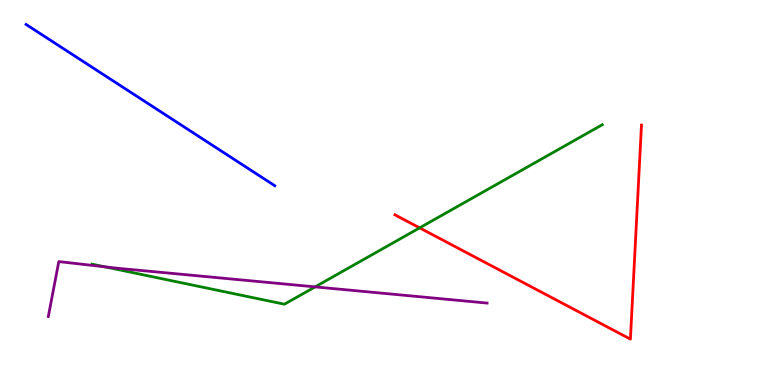[{'lines': ['blue', 'red'], 'intersections': []}, {'lines': ['green', 'red'], 'intersections': [{'x': 5.41, 'y': 4.08}]}, {'lines': ['purple', 'red'], 'intersections': []}, {'lines': ['blue', 'green'], 'intersections': []}, {'lines': ['blue', 'purple'], 'intersections': []}, {'lines': ['green', 'purple'], 'intersections': [{'x': 1.35, 'y': 3.07}, {'x': 4.07, 'y': 2.55}]}]